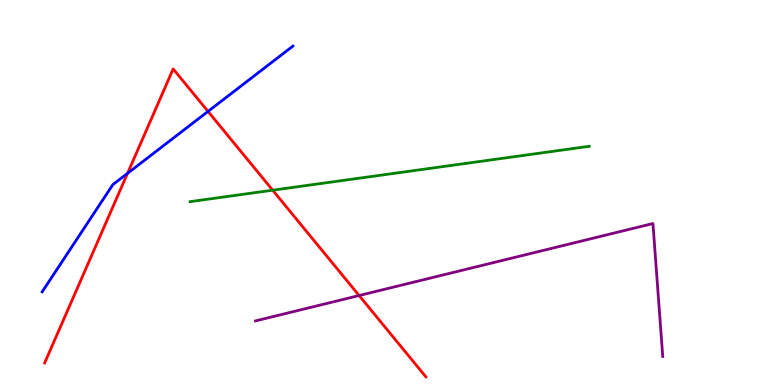[{'lines': ['blue', 'red'], 'intersections': [{'x': 1.65, 'y': 5.5}, {'x': 2.68, 'y': 7.11}]}, {'lines': ['green', 'red'], 'intersections': [{'x': 3.52, 'y': 5.06}]}, {'lines': ['purple', 'red'], 'intersections': [{'x': 4.63, 'y': 2.32}]}, {'lines': ['blue', 'green'], 'intersections': []}, {'lines': ['blue', 'purple'], 'intersections': []}, {'lines': ['green', 'purple'], 'intersections': []}]